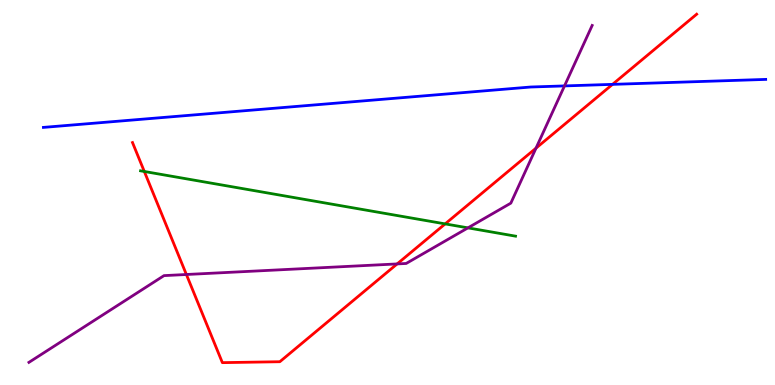[{'lines': ['blue', 'red'], 'intersections': [{'x': 7.9, 'y': 7.81}]}, {'lines': ['green', 'red'], 'intersections': [{'x': 1.86, 'y': 5.55}, {'x': 5.74, 'y': 4.18}]}, {'lines': ['purple', 'red'], 'intersections': [{'x': 2.4, 'y': 2.87}, {'x': 5.12, 'y': 3.14}, {'x': 6.92, 'y': 6.15}]}, {'lines': ['blue', 'green'], 'intersections': []}, {'lines': ['blue', 'purple'], 'intersections': [{'x': 7.28, 'y': 7.77}]}, {'lines': ['green', 'purple'], 'intersections': [{'x': 6.04, 'y': 4.08}]}]